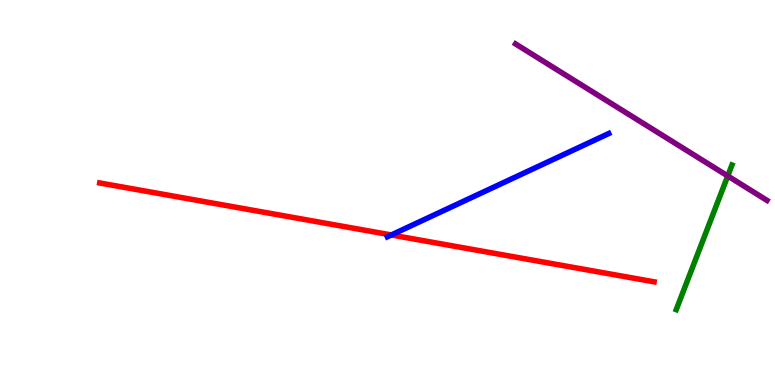[{'lines': ['blue', 'red'], 'intersections': [{'x': 5.05, 'y': 3.9}]}, {'lines': ['green', 'red'], 'intersections': []}, {'lines': ['purple', 'red'], 'intersections': []}, {'lines': ['blue', 'green'], 'intersections': []}, {'lines': ['blue', 'purple'], 'intersections': []}, {'lines': ['green', 'purple'], 'intersections': [{'x': 9.39, 'y': 5.43}]}]